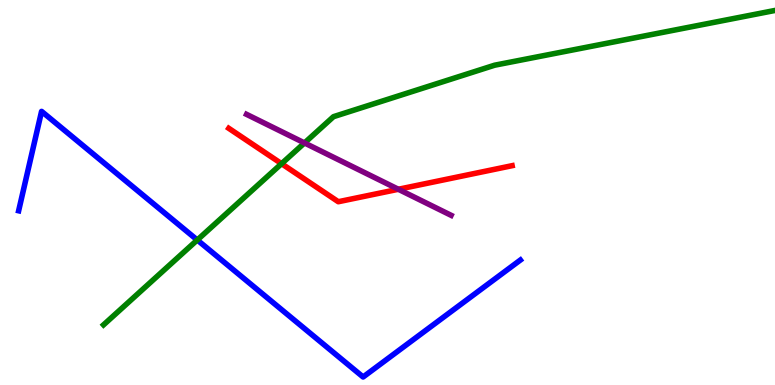[{'lines': ['blue', 'red'], 'intersections': []}, {'lines': ['green', 'red'], 'intersections': [{'x': 3.63, 'y': 5.75}]}, {'lines': ['purple', 'red'], 'intersections': [{'x': 5.14, 'y': 5.08}]}, {'lines': ['blue', 'green'], 'intersections': [{'x': 2.55, 'y': 3.77}]}, {'lines': ['blue', 'purple'], 'intersections': []}, {'lines': ['green', 'purple'], 'intersections': [{'x': 3.93, 'y': 6.29}]}]